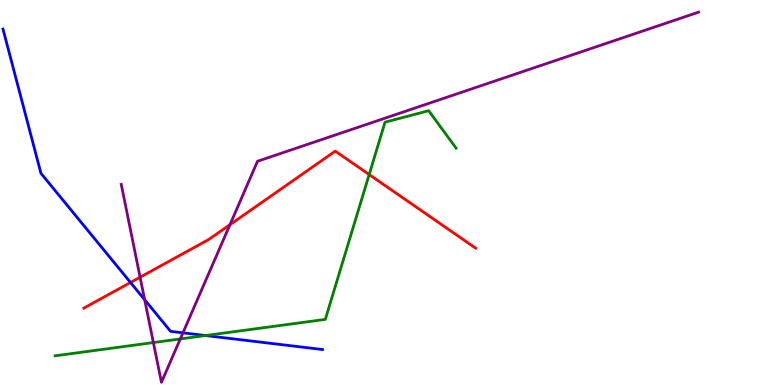[{'lines': ['blue', 'red'], 'intersections': [{'x': 1.68, 'y': 2.66}]}, {'lines': ['green', 'red'], 'intersections': [{'x': 4.76, 'y': 5.47}]}, {'lines': ['purple', 'red'], 'intersections': [{'x': 1.81, 'y': 2.8}, {'x': 2.97, 'y': 4.16}]}, {'lines': ['blue', 'green'], 'intersections': [{'x': 2.65, 'y': 1.28}]}, {'lines': ['blue', 'purple'], 'intersections': [{'x': 1.87, 'y': 2.21}, {'x': 2.36, 'y': 1.35}]}, {'lines': ['green', 'purple'], 'intersections': [{'x': 1.98, 'y': 1.1}, {'x': 2.33, 'y': 1.2}]}]